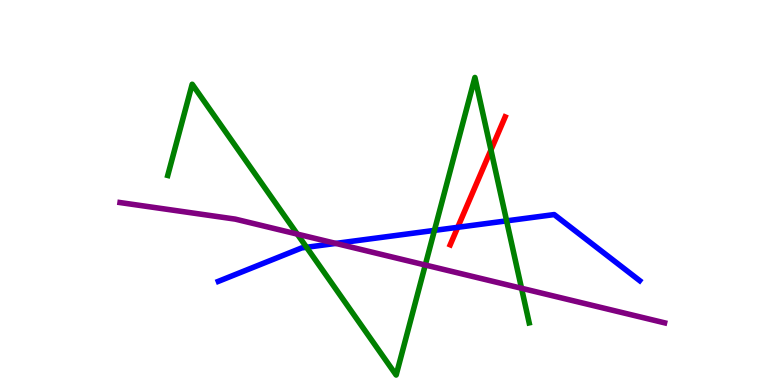[{'lines': ['blue', 'red'], 'intersections': [{'x': 5.91, 'y': 4.1}]}, {'lines': ['green', 'red'], 'intersections': [{'x': 6.33, 'y': 6.1}]}, {'lines': ['purple', 'red'], 'intersections': []}, {'lines': ['blue', 'green'], 'intersections': [{'x': 3.96, 'y': 3.58}, {'x': 5.61, 'y': 4.02}, {'x': 6.54, 'y': 4.26}]}, {'lines': ['blue', 'purple'], 'intersections': [{'x': 4.33, 'y': 3.68}]}, {'lines': ['green', 'purple'], 'intersections': [{'x': 3.84, 'y': 3.92}, {'x': 5.49, 'y': 3.12}, {'x': 6.73, 'y': 2.51}]}]